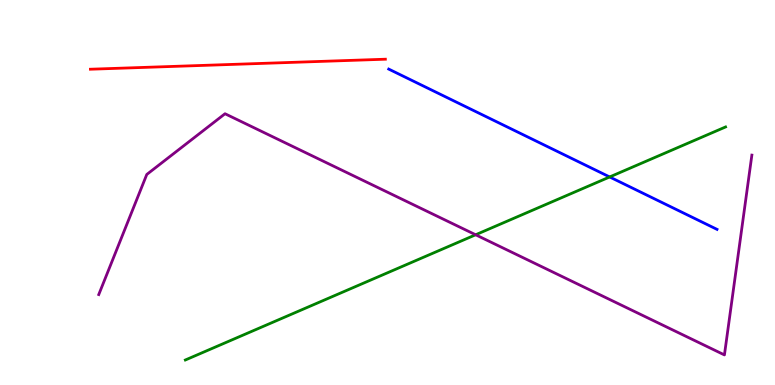[{'lines': ['blue', 'red'], 'intersections': []}, {'lines': ['green', 'red'], 'intersections': []}, {'lines': ['purple', 'red'], 'intersections': []}, {'lines': ['blue', 'green'], 'intersections': [{'x': 7.87, 'y': 5.4}]}, {'lines': ['blue', 'purple'], 'intersections': []}, {'lines': ['green', 'purple'], 'intersections': [{'x': 6.14, 'y': 3.9}]}]